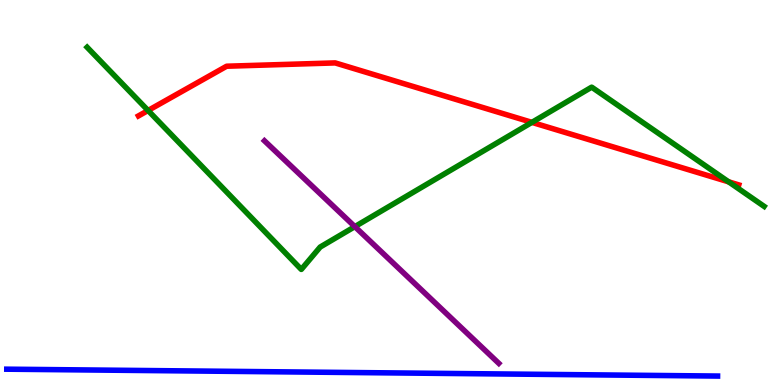[{'lines': ['blue', 'red'], 'intersections': []}, {'lines': ['green', 'red'], 'intersections': [{'x': 1.91, 'y': 7.13}, {'x': 6.86, 'y': 6.82}, {'x': 9.4, 'y': 5.28}]}, {'lines': ['purple', 'red'], 'intersections': []}, {'lines': ['blue', 'green'], 'intersections': []}, {'lines': ['blue', 'purple'], 'intersections': []}, {'lines': ['green', 'purple'], 'intersections': [{'x': 4.58, 'y': 4.11}]}]